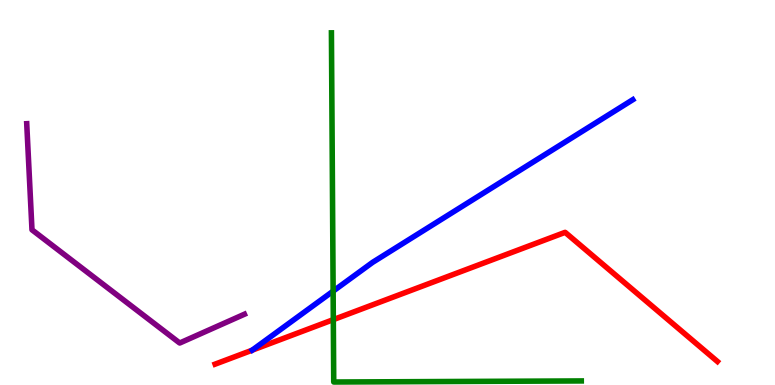[{'lines': ['blue', 'red'], 'intersections': []}, {'lines': ['green', 'red'], 'intersections': [{'x': 4.3, 'y': 1.7}]}, {'lines': ['purple', 'red'], 'intersections': []}, {'lines': ['blue', 'green'], 'intersections': [{'x': 4.3, 'y': 2.44}]}, {'lines': ['blue', 'purple'], 'intersections': []}, {'lines': ['green', 'purple'], 'intersections': []}]